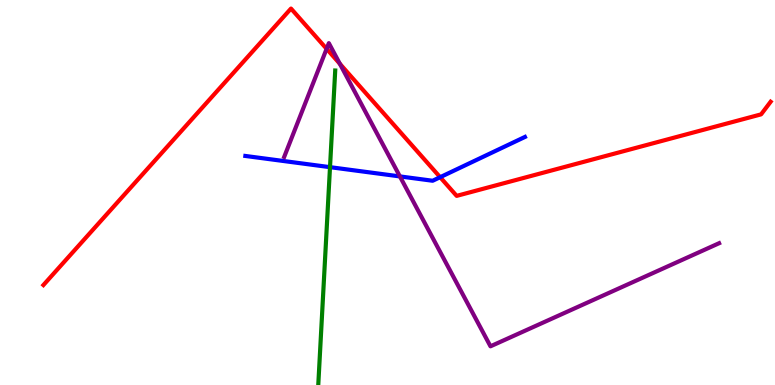[{'lines': ['blue', 'red'], 'intersections': [{'x': 5.68, 'y': 5.4}]}, {'lines': ['green', 'red'], 'intersections': []}, {'lines': ['purple', 'red'], 'intersections': [{'x': 4.21, 'y': 8.73}, {'x': 4.39, 'y': 8.34}]}, {'lines': ['blue', 'green'], 'intersections': [{'x': 4.26, 'y': 5.66}]}, {'lines': ['blue', 'purple'], 'intersections': [{'x': 5.16, 'y': 5.42}]}, {'lines': ['green', 'purple'], 'intersections': []}]